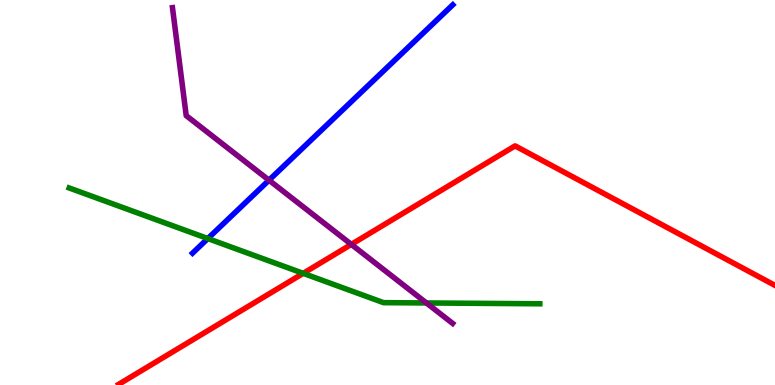[{'lines': ['blue', 'red'], 'intersections': []}, {'lines': ['green', 'red'], 'intersections': [{'x': 3.91, 'y': 2.9}]}, {'lines': ['purple', 'red'], 'intersections': [{'x': 4.53, 'y': 3.65}]}, {'lines': ['blue', 'green'], 'intersections': [{'x': 2.68, 'y': 3.8}]}, {'lines': ['blue', 'purple'], 'intersections': [{'x': 3.47, 'y': 5.32}]}, {'lines': ['green', 'purple'], 'intersections': [{'x': 5.5, 'y': 2.13}]}]